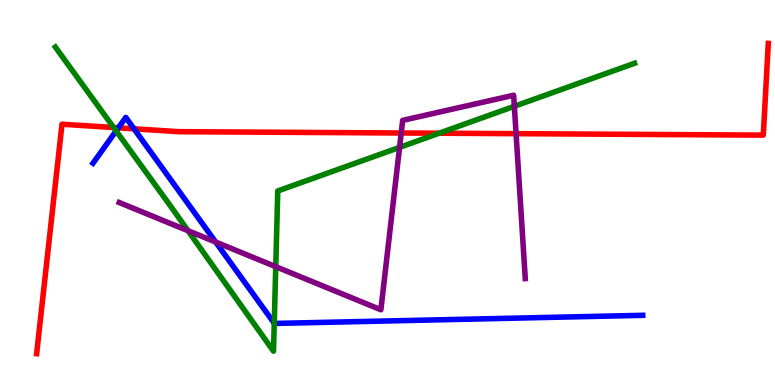[{'lines': ['blue', 'red'], 'intersections': [{'x': 1.53, 'y': 6.68}, {'x': 1.73, 'y': 6.65}]}, {'lines': ['green', 'red'], 'intersections': [{'x': 1.47, 'y': 6.69}, {'x': 5.67, 'y': 6.54}]}, {'lines': ['purple', 'red'], 'intersections': [{'x': 5.18, 'y': 6.55}, {'x': 6.66, 'y': 6.53}]}, {'lines': ['blue', 'green'], 'intersections': [{'x': 1.5, 'y': 6.6}, {'x': 3.54, 'y': 1.6}]}, {'lines': ['blue', 'purple'], 'intersections': [{'x': 2.78, 'y': 3.71}]}, {'lines': ['green', 'purple'], 'intersections': [{'x': 2.43, 'y': 4.01}, {'x': 3.56, 'y': 3.07}, {'x': 5.16, 'y': 6.17}, {'x': 6.64, 'y': 7.24}]}]